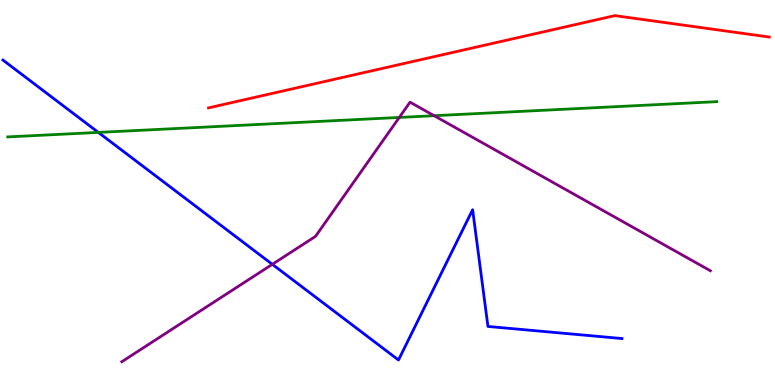[{'lines': ['blue', 'red'], 'intersections': []}, {'lines': ['green', 'red'], 'intersections': []}, {'lines': ['purple', 'red'], 'intersections': []}, {'lines': ['blue', 'green'], 'intersections': [{'x': 1.27, 'y': 6.56}]}, {'lines': ['blue', 'purple'], 'intersections': [{'x': 3.51, 'y': 3.13}]}, {'lines': ['green', 'purple'], 'intersections': [{'x': 5.15, 'y': 6.95}, {'x': 5.6, 'y': 6.99}]}]